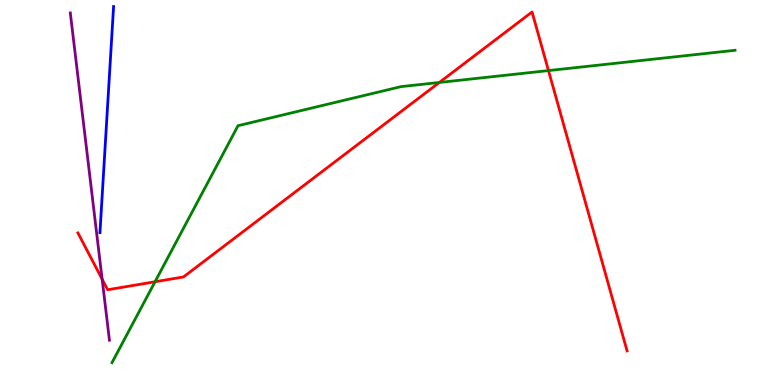[{'lines': ['blue', 'red'], 'intersections': []}, {'lines': ['green', 'red'], 'intersections': [{'x': 2.0, 'y': 2.68}, {'x': 5.67, 'y': 7.86}, {'x': 7.08, 'y': 8.17}]}, {'lines': ['purple', 'red'], 'intersections': [{'x': 1.32, 'y': 2.75}]}, {'lines': ['blue', 'green'], 'intersections': []}, {'lines': ['blue', 'purple'], 'intersections': []}, {'lines': ['green', 'purple'], 'intersections': []}]